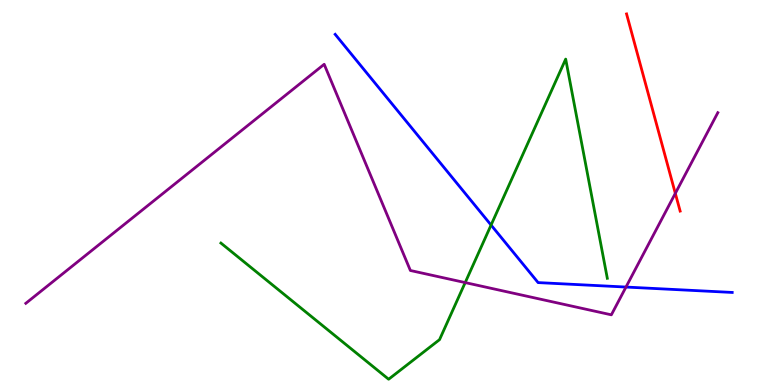[{'lines': ['blue', 'red'], 'intersections': []}, {'lines': ['green', 'red'], 'intersections': []}, {'lines': ['purple', 'red'], 'intersections': [{'x': 8.71, 'y': 4.98}]}, {'lines': ['blue', 'green'], 'intersections': [{'x': 6.34, 'y': 4.15}]}, {'lines': ['blue', 'purple'], 'intersections': [{'x': 8.08, 'y': 2.54}]}, {'lines': ['green', 'purple'], 'intersections': [{'x': 6.0, 'y': 2.66}]}]